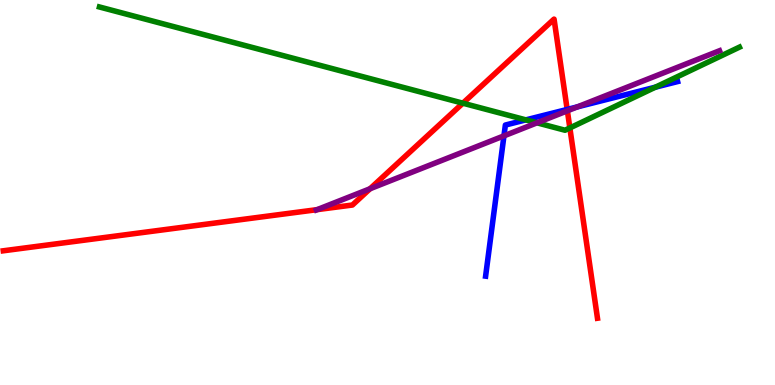[{'lines': ['blue', 'red'], 'intersections': [{'x': 7.32, 'y': 7.16}]}, {'lines': ['green', 'red'], 'intersections': [{'x': 5.97, 'y': 7.32}, {'x': 7.35, 'y': 6.68}]}, {'lines': ['purple', 'red'], 'intersections': [{'x': 4.09, 'y': 4.55}, {'x': 4.77, 'y': 5.1}, {'x': 7.32, 'y': 7.12}]}, {'lines': ['blue', 'green'], 'intersections': [{'x': 6.79, 'y': 6.89}, {'x': 8.46, 'y': 7.74}]}, {'lines': ['blue', 'purple'], 'intersections': [{'x': 6.5, 'y': 6.47}, {'x': 7.45, 'y': 7.22}]}, {'lines': ['green', 'purple'], 'intersections': [{'x': 6.93, 'y': 6.81}]}]